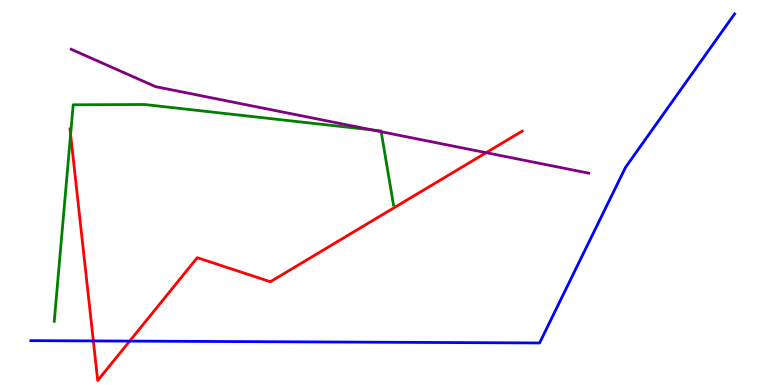[{'lines': ['blue', 'red'], 'intersections': [{'x': 1.2, 'y': 1.14}, {'x': 1.67, 'y': 1.14}]}, {'lines': ['green', 'red'], 'intersections': [{'x': 0.911, 'y': 6.51}]}, {'lines': ['purple', 'red'], 'intersections': [{'x': 6.27, 'y': 6.03}]}, {'lines': ['blue', 'green'], 'intersections': []}, {'lines': ['blue', 'purple'], 'intersections': []}, {'lines': ['green', 'purple'], 'intersections': [{'x': 4.81, 'y': 6.62}, {'x': 4.92, 'y': 6.58}]}]